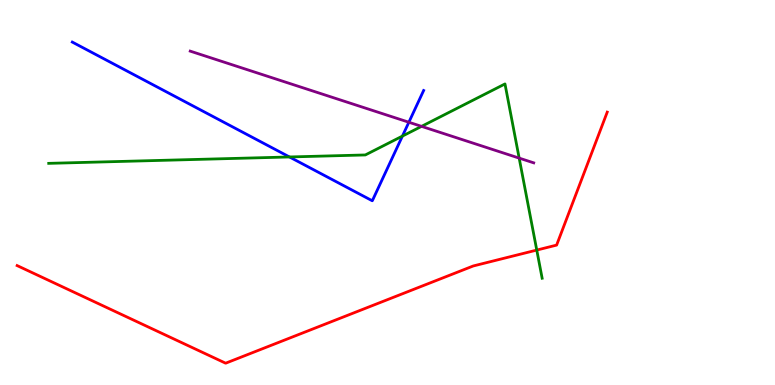[{'lines': ['blue', 'red'], 'intersections': []}, {'lines': ['green', 'red'], 'intersections': [{'x': 6.93, 'y': 3.5}]}, {'lines': ['purple', 'red'], 'intersections': []}, {'lines': ['blue', 'green'], 'intersections': [{'x': 3.74, 'y': 5.92}, {'x': 5.19, 'y': 6.47}]}, {'lines': ['blue', 'purple'], 'intersections': [{'x': 5.28, 'y': 6.82}]}, {'lines': ['green', 'purple'], 'intersections': [{'x': 5.44, 'y': 6.72}, {'x': 6.7, 'y': 5.89}]}]